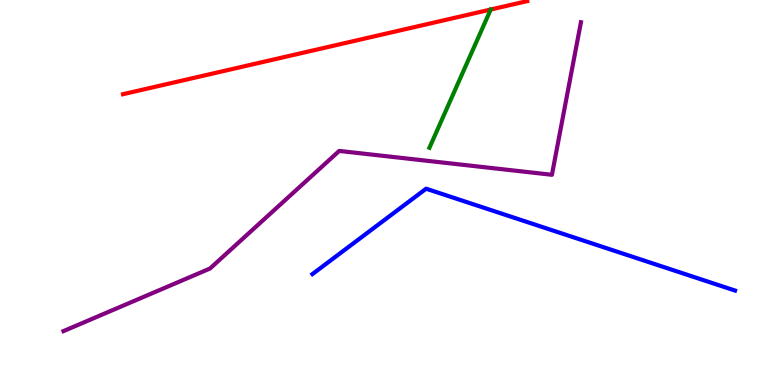[{'lines': ['blue', 'red'], 'intersections': []}, {'lines': ['green', 'red'], 'intersections': []}, {'lines': ['purple', 'red'], 'intersections': []}, {'lines': ['blue', 'green'], 'intersections': []}, {'lines': ['blue', 'purple'], 'intersections': []}, {'lines': ['green', 'purple'], 'intersections': []}]